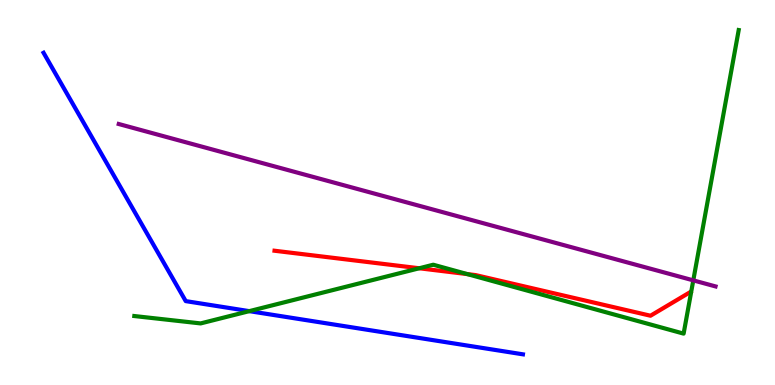[{'lines': ['blue', 'red'], 'intersections': []}, {'lines': ['green', 'red'], 'intersections': [{'x': 5.41, 'y': 3.03}, {'x': 6.03, 'y': 2.88}]}, {'lines': ['purple', 'red'], 'intersections': []}, {'lines': ['blue', 'green'], 'intersections': [{'x': 3.22, 'y': 1.92}]}, {'lines': ['blue', 'purple'], 'intersections': []}, {'lines': ['green', 'purple'], 'intersections': [{'x': 8.95, 'y': 2.72}]}]